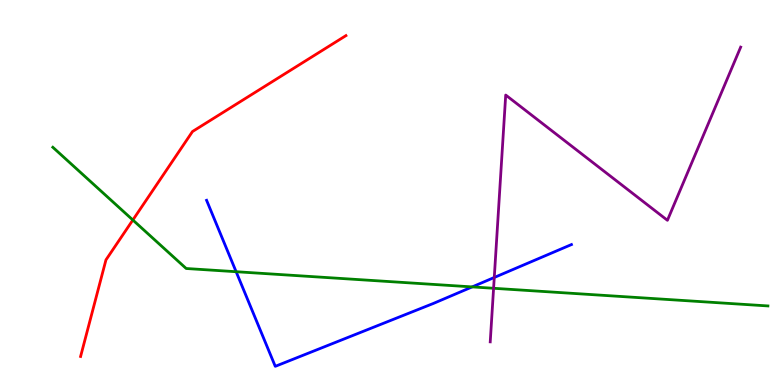[{'lines': ['blue', 'red'], 'intersections': []}, {'lines': ['green', 'red'], 'intersections': [{'x': 1.71, 'y': 4.29}]}, {'lines': ['purple', 'red'], 'intersections': []}, {'lines': ['blue', 'green'], 'intersections': [{'x': 3.05, 'y': 2.94}, {'x': 6.09, 'y': 2.55}]}, {'lines': ['blue', 'purple'], 'intersections': [{'x': 6.38, 'y': 2.79}]}, {'lines': ['green', 'purple'], 'intersections': [{'x': 6.37, 'y': 2.51}]}]